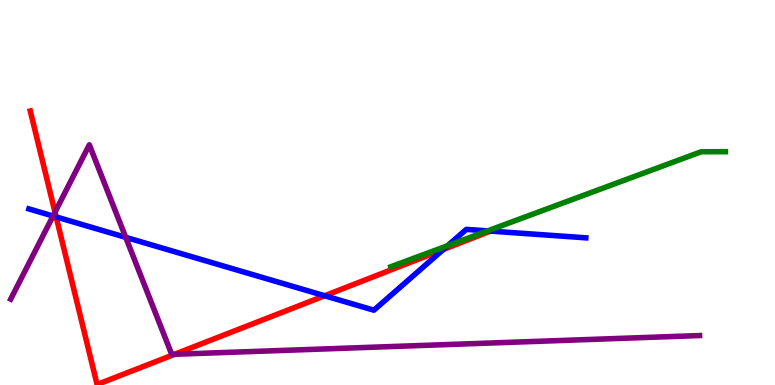[{'lines': ['blue', 'red'], 'intersections': [{'x': 0.725, 'y': 4.37}, {'x': 4.19, 'y': 2.32}, {'x': 5.72, 'y': 3.52}, {'x': 6.33, 'y': 4.0}]}, {'lines': ['green', 'red'], 'intersections': []}, {'lines': ['purple', 'red'], 'intersections': [{'x': 0.71, 'y': 4.49}, {'x': 2.25, 'y': 0.798}]}, {'lines': ['blue', 'green'], 'intersections': [{'x': 5.78, 'y': 3.62}, {'x': 6.29, 'y': 4.0}]}, {'lines': ['blue', 'purple'], 'intersections': [{'x': 0.684, 'y': 4.39}, {'x': 1.62, 'y': 3.84}]}, {'lines': ['green', 'purple'], 'intersections': []}]